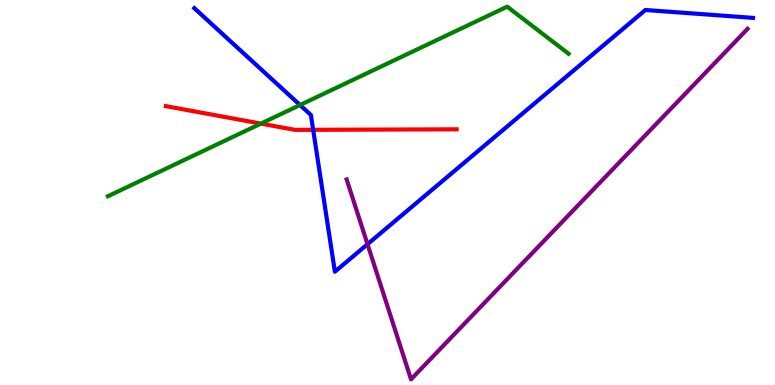[{'lines': ['blue', 'red'], 'intersections': [{'x': 4.04, 'y': 6.63}]}, {'lines': ['green', 'red'], 'intersections': [{'x': 3.37, 'y': 6.79}]}, {'lines': ['purple', 'red'], 'intersections': []}, {'lines': ['blue', 'green'], 'intersections': [{'x': 3.87, 'y': 7.27}]}, {'lines': ['blue', 'purple'], 'intersections': [{'x': 4.74, 'y': 3.66}]}, {'lines': ['green', 'purple'], 'intersections': []}]